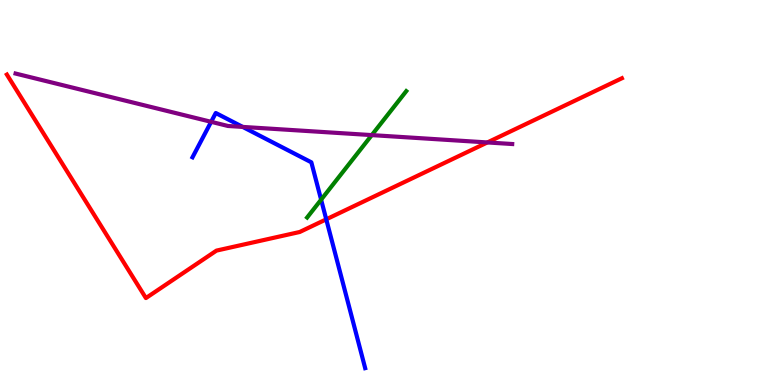[{'lines': ['blue', 'red'], 'intersections': [{'x': 4.21, 'y': 4.3}]}, {'lines': ['green', 'red'], 'intersections': []}, {'lines': ['purple', 'red'], 'intersections': [{'x': 6.29, 'y': 6.3}]}, {'lines': ['blue', 'green'], 'intersections': [{'x': 4.14, 'y': 4.81}]}, {'lines': ['blue', 'purple'], 'intersections': [{'x': 2.72, 'y': 6.84}, {'x': 3.13, 'y': 6.7}]}, {'lines': ['green', 'purple'], 'intersections': [{'x': 4.8, 'y': 6.49}]}]